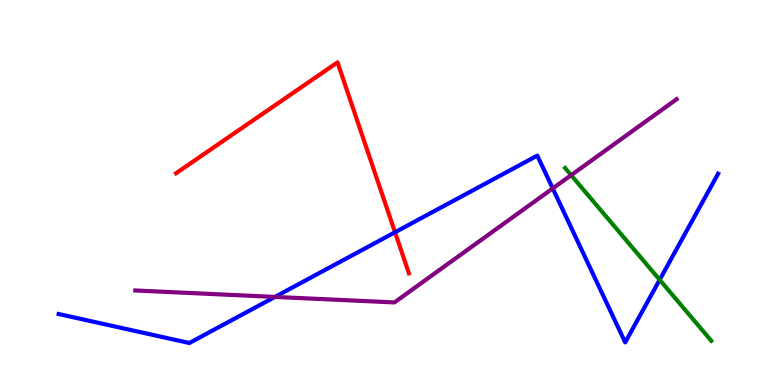[{'lines': ['blue', 'red'], 'intersections': [{'x': 5.1, 'y': 3.97}]}, {'lines': ['green', 'red'], 'intersections': []}, {'lines': ['purple', 'red'], 'intersections': []}, {'lines': ['blue', 'green'], 'intersections': [{'x': 8.51, 'y': 2.73}]}, {'lines': ['blue', 'purple'], 'intersections': [{'x': 3.55, 'y': 2.29}, {'x': 7.13, 'y': 5.11}]}, {'lines': ['green', 'purple'], 'intersections': [{'x': 7.37, 'y': 5.45}]}]